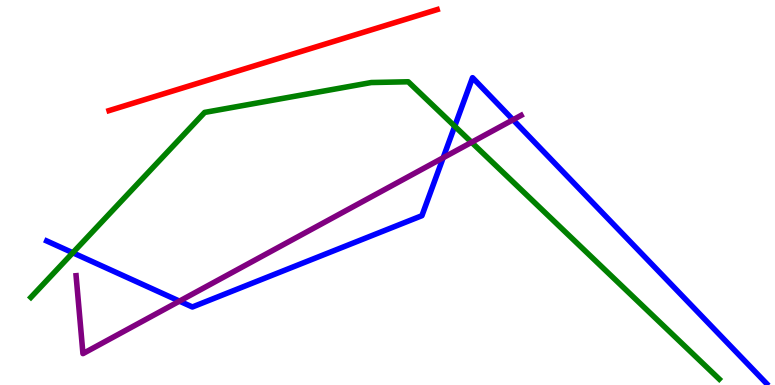[{'lines': ['blue', 'red'], 'intersections': []}, {'lines': ['green', 'red'], 'intersections': []}, {'lines': ['purple', 'red'], 'intersections': []}, {'lines': ['blue', 'green'], 'intersections': [{'x': 0.939, 'y': 3.43}, {'x': 5.87, 'y': 6.72}]}, {'lines': ['blue', 'purple'], 'intersections': [{'x': 2.32, 'y': 2.18}, {'x': 5.72, 'y': 5.9}, {'x': 6.62, 'y': 6.89}]}, {'lines': ['green', 'purple'], 'intersections': [{'x': 6.08, 'y': 6.3}]}]